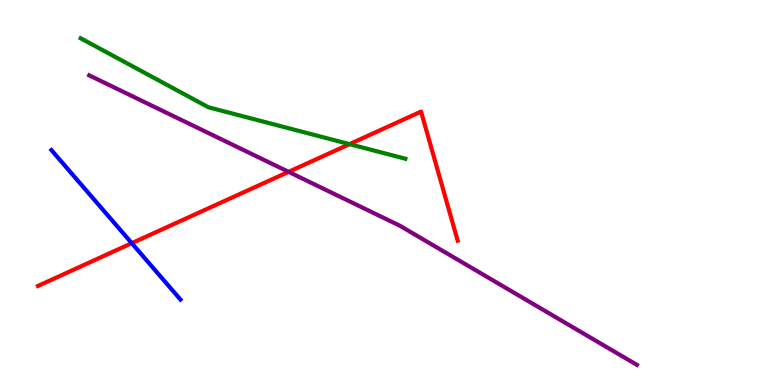[{'lines': ['blue', 'red'], 'intersections': [{'x': 1.7, 'y': 3.68}]}, {'lines': ['green', 'red'], 'intersections': [{'x': 4.51, 'y': 6.26}]}, {'lines': ['purple', 'red'], 'intersections': [{'x': 3.72, 'y': 5.54}]}, {'lines': ['blue', 'green'], 'intersections': []}, {'lines': ['blue', 'purple'], 'intersections': []}, {'lines': ['green', 'purple'], 'intersections': []}]